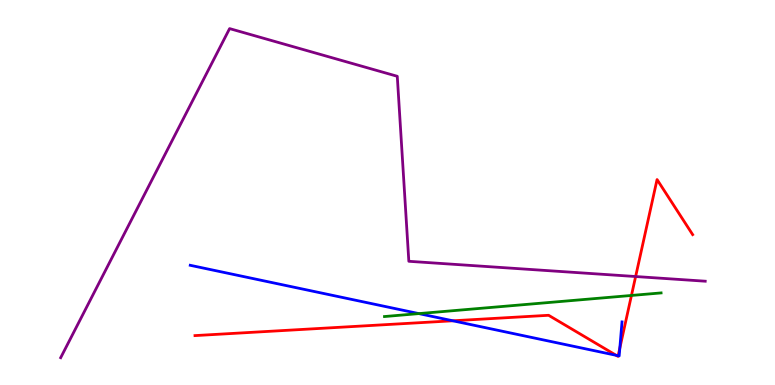[{'lines': ['blue', 'red'], 'intersections': [{'x': 5.84, 'y': 1.67}, {'x': 7.95, 'y': 0.772}, {'x': 7.98, 'y': 0.761}, {'x': 8.0, 'y': 0.96}]}, {'lines': ['green', 'red'], 'intersections': [{'x': 8.15, 'y': 2.33}]}, {'lines': ['purple', 'red'], 'intersections': [{'x': 8.2, 'y': 2.82}]}, {'lines': ['blue', 'green'], 'intersections': [{'x': 5.4, 'y': 1.85}]}, {'lines': ['blue', 'purple'], 'intersections': []}, {'lines': ['green', 'purple'], 'intersections': []}]